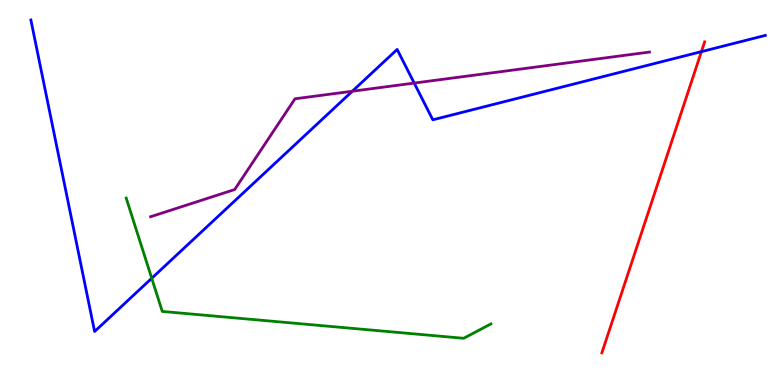[{'lines': ['blue', 'red'], 'intersections': [{'x': 9.05, 'y': 8.66}]}, {'lines': ['green', 'red'], 'intersections': []}, {'lines': ['purple', 'red'], 'intersections': []}, {'lines': ['blue', 'green'], 'intersections': [{'x': 1.96, 'y': 2.77}]}, {'lines': ['blue', 'purple'], 'intersections': [{'x': 4.55, 'y': 7.63}, {'x': 5.34, 'y': 7.84}]}, {'lines': ['green', 'purple'], 'intersections': []}]